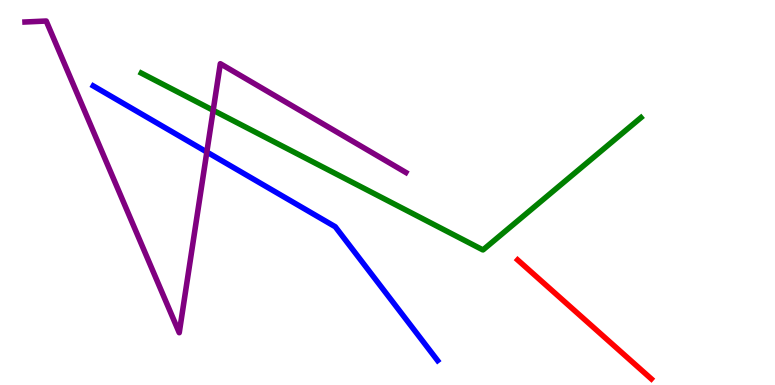[{'lines': ['blue', 'red'], 'intersections': []}, {'lines': ['green', 'red'], 'intersections': []}, {'lines': ['purple', 'red'], 'intersections': []}, {'lines': ['blue', 'green'], 'intersections': []}, {'lines': ['blue', 'purple'], 'intersections': [{'x': 2.67, 'y': 6.05}]}, {'lines': ['green', 'purple'], 'intersections': [{'x': 2.75, 'y': 7.13}]}]